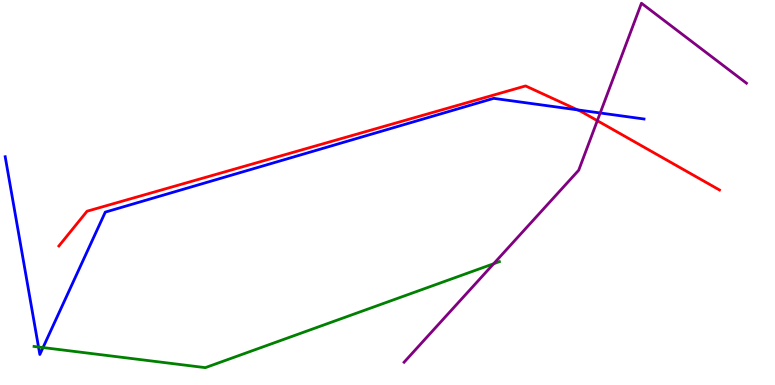[{'lines': ['blue', 'red'], 'intersections': [{'x': 7.45, 'y': 7.15}]}, {'lines': ['green', 'red'], 'intersections': []}, {'lines': ['purple', 'red'], 'intersections': [{'x': 7.71, 'y': 6.87}]}, {'lines': ['blue', 'green'], 'intersections': [{'x': 0.497, 'y': 0.987}, {'x': 0.555, 'y': 0.973}]}, {'lines': ['blue', 'purple'], 'intersections': [{'x': 7.74, 'y': 7.07}]}, {'lines': ['green', 'purple'], 'intersections': [{'x': 6.37, 'y': 3.15}]}]